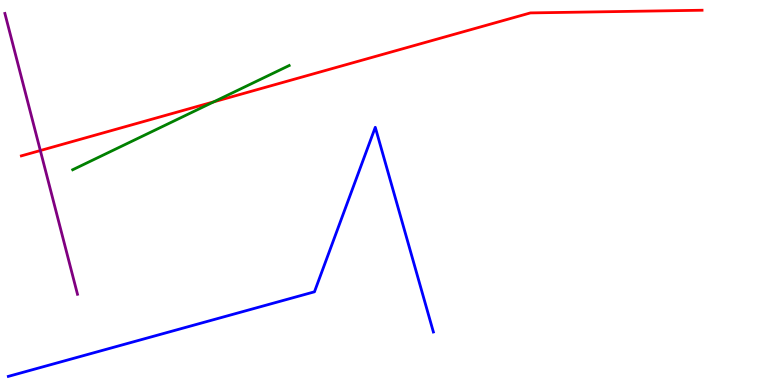[{'lines': ['blue', 'red'], 'intersections': []}, {'lines': ['green', 'red'], 'intersections': [{'x': 2.76, 'y': 7.36}]}, {'lines': ['purple', 'red'], 'intersections': [{'x': 0.52, 'y': 6.09}]}, {'lines': ['blue', 'green'], 'intersections': []}, {'lines': ['blue', 'purple'], 'intersections': []}, {'lines': ['green', 'purple'], 'intersections': []}]